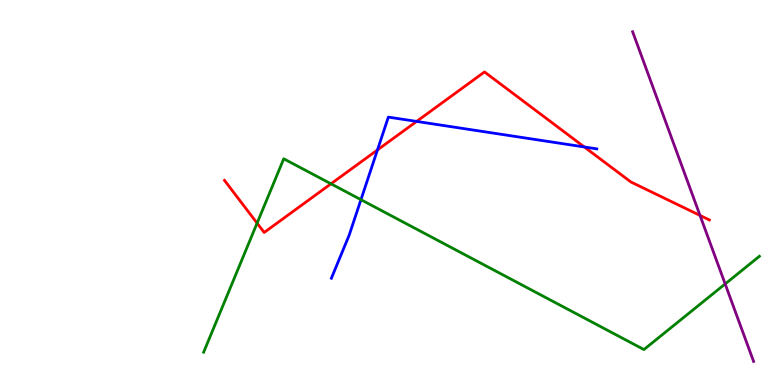[{'lines': ['blue', 'red'], 'intersections': [{'x': 4.87, 'y': 6.11}, {'x': 5.38, 'y': 6.85}, {'x': 7.54, 'y': 6.18}]}, {'lines': ['green', 'red'], 'intersections': [{'x': 3.32, 'y': 4.2}, {'x': 4.27, 'y': 5.23}]}, {'lines': ['purple', 'red'], 'intersections': [{'x': 9.03, 'y': 4.4}]}, {'lines': ['blue', 'green'], 'intersections': [{'x': 4.66, 'y': 4.81}]}, {'lines': ['blue', 'purple'], 'intersections': []}, {'lines': ['green', 'purple'], 'intersections': [{'x': 9.36, 'y': 2.62}]}]